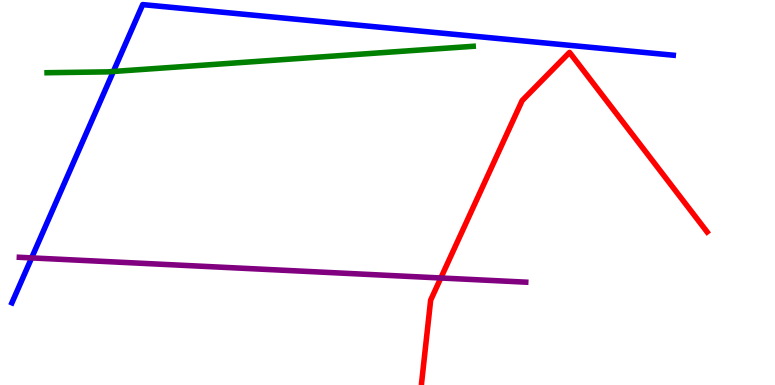[{'lines': ['blue', 'red'], 'intersections': []}, {'lines': ['green', 'red'], 'intersections': []}, {'lines': ['purple', 'red'], 'intersections': [{'x': 5.69, 'y': 2.78}]}, {'lines': ['blue', 'green'], 'intersections': [{'x': 1.46, 'y': 8.14}]}, {'lines': ['blue', 'purple'], 'intersections': [{'x': 0.408, 'y': 3.3}]}, {'lines': ['green', 'purple'], 'intersections': []}]